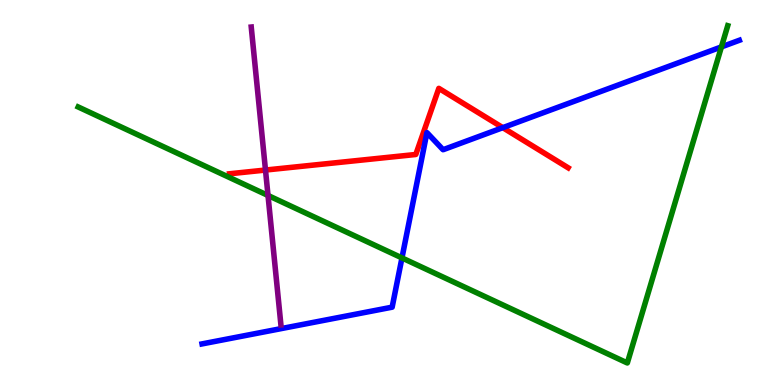[{'lines': ['blue', 'red'], 'intersections': [{'x': 6.49, 'y': 6.68}]}, {'lines': ['green', 'red'], 'intersections': []}, {'lines': ['purple', 'red'], 'intersections': [{'x': 3.43, 'y': 5.58}]}, {'lines': ['blue', 'green'], 'intersections': [{'x': 5.19, 'y': 3.3}, {'x': 9.31, 'y': 8.78}]}, {'lines': ['blue', 'purple'], 'intersections': []}, {'lines': ['green', 'purple'], 'intersections': [{'x': 3.46, 'y': 4.92}]}]